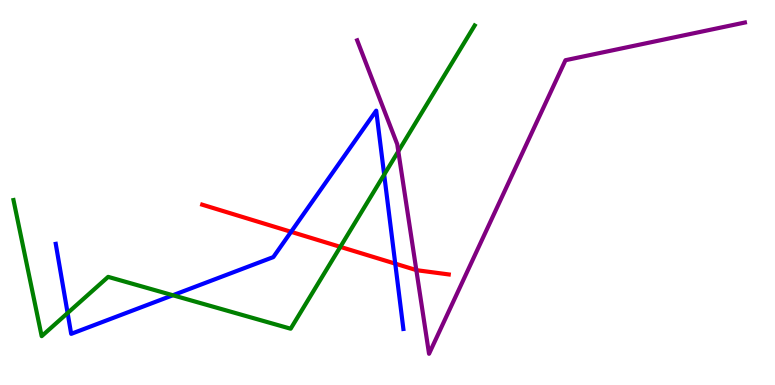[{'lines': ['blue', 'red'], 'intersections': [{'x': 3.76, 'y': 3.98}, {'x': 5.1, 'y': 3.15}]}, {'lines': ['green', 'red'], 'intersections': [{'x': 4.39, 'y': 3.59}]}, {'lines': ['purple', 'red'], 'intersections': [{'x': 5.37, 'y': 2.98}]}, {'lines': ['blue', 'green'], 'intersections': [{'x': 0.872, 'y': 1.87}, {'x': 2.23, 'y': 2.33}, {'x': 4.96, 'y': 5.46}]}, {'lines': ['blue', 'purple'], 'intersections': []}, {'lines': ['green', 'purple'], 'intersections': [{'x': 5.14, 'y': 6.07}]}]